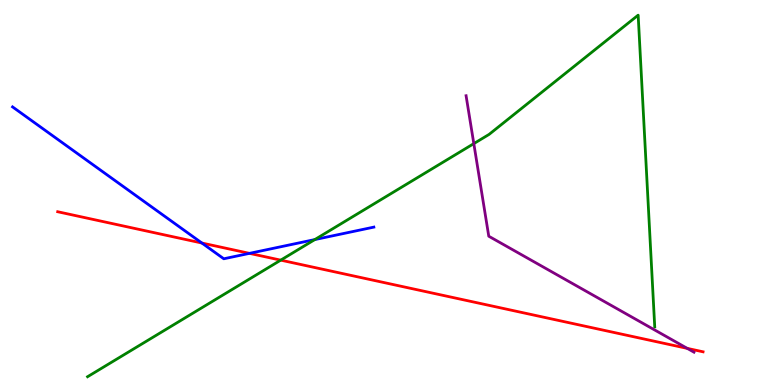[{'lines': ['blue', 'red'], 'intersections': [{'x': 2.61, 'y': 3.69}, {'x': 3.22, 'y': 3.42}]}, {'lines': ['green', 'red'], 'intersections': [{'x': 3.62, 'y': 3.24}]}, {'lines': ['purple', 'red'], 'intersections': [{'x': 8.87, 'y': 0.951}]}, {'lines': ['blue', 'green'], 'intersections': [{'x': 4.06, 'y': 3.78}]}, {'lines': ['blue', 'purple'], 'intersections': []}, {'lines': ['green', 'purple'], 'intersections': [{'x': 6.11, 'y': 6.27}]}]